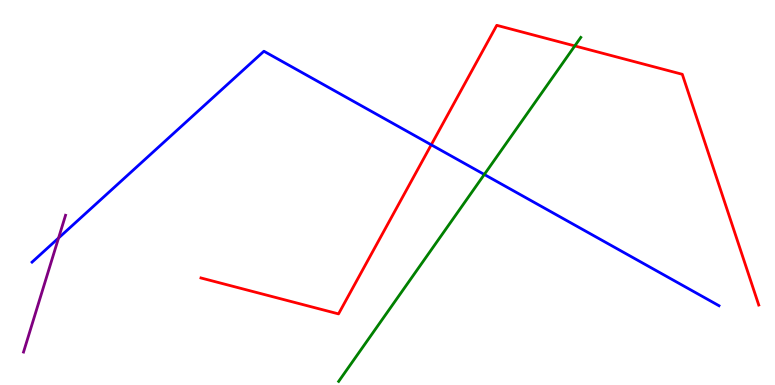[{'lines': ['blue', 'red'], 'intersections': [{'x': 5.56, 'y': 6.24}]}, {'lines': ['green', 'red'], 'intersections': [{'x': 7.42, 'y': 8.81}]}, {'lines': ['purple', 'red'], 'intersections': []}, {'lines': ['blue', 'green'], 'intersections': [{'x': 6.25, 'y': 5.47}]}, {'lines': ['blue', 'purple'], 'intersections': [{'x': 0.756, 'y': 3.82}]}, {'lines': ['green', 'purple'], 'intersections': []}]